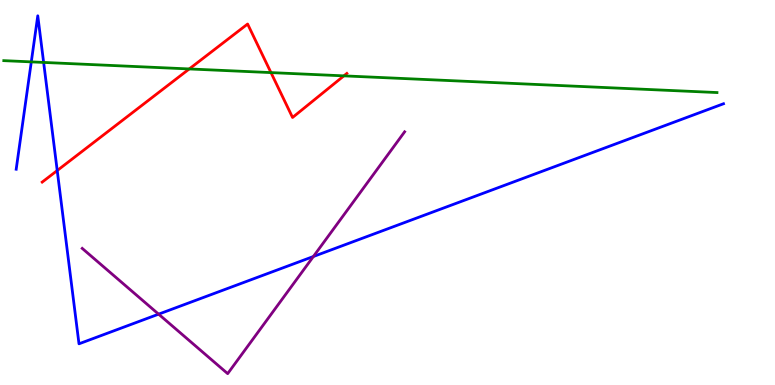[{'lines': ['blue', 'red'], 'intersections': [{'x': 0.738, 'y': 5.57}]}, {'lines': ['green', 'red'], 'intersections': [{'x': 2.44, 'y': 8.21}, {'x': 3.5, 'y': 8.11}, {'x': 4.44, 'y': 8.03}]}, {'lines': ['purple', 'red'], 'intersections': []}, {'lines': ['blue', 'green'], 'intersections': [{'x': 0.404, 'y': 8.39}, {'x': 0.563, 'y': 8.38}]}, {'lines': ['blue', 'purple'], 'intersections': [{'x': 2.05, 'y': 1.84}, {'x': 4.04, 'y': 3.34}]}, {'lines': ['green', 'purple'], 'intersections': []}]